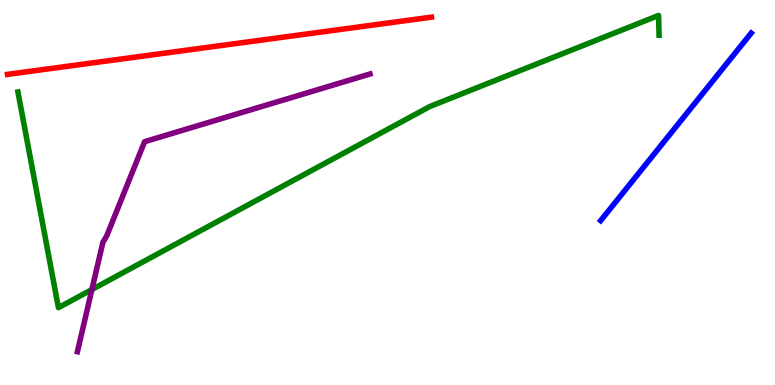[{'lines': ['blue', 'red'], 'intersections': []}, {'lines': ['green', 'red'], 'intersections': []}, {'lines': ['purple', 'red'], 'intersections': []}, {'lines': ['blue', 'green'], 'intersections': []}, {'lines': ['blue', 'purple'], 'intersections': []}, {'lines': ['green', 'purple'], 'intersections': [{'x': 1.19, 'y': 2.48}]}]